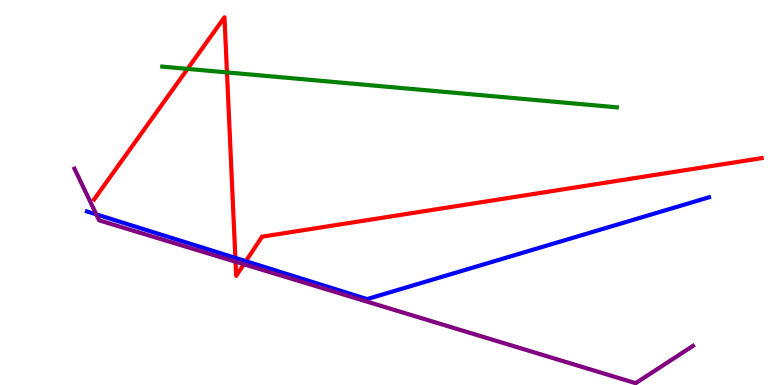[{'lines': ['blue', 'red'], 'intersections': [{'x': 3.04, 'y': 3.3}, {'x': 3.17, 'y': 3.22}]}, {'lines': ['green', 'red'], 'intersections': [{'x': 2.42, 'y': 8.21}, {'x': 2.93, 'y': 8.12}]}, {'lines': ['purple', 'red'], 'intersections': [{'x': 3.04, 'y': 3.2}, {'x': 3.15, 'y': 3.14}]}, {'lines': ['blue', 'green'], 'intersections': []}, {'lines': ['blue', 'purple'], 'intersections': [{'x': 1.24, 'y': 4.43}]}, {'lines': ['green', 'purple'], 'intersections': []}]